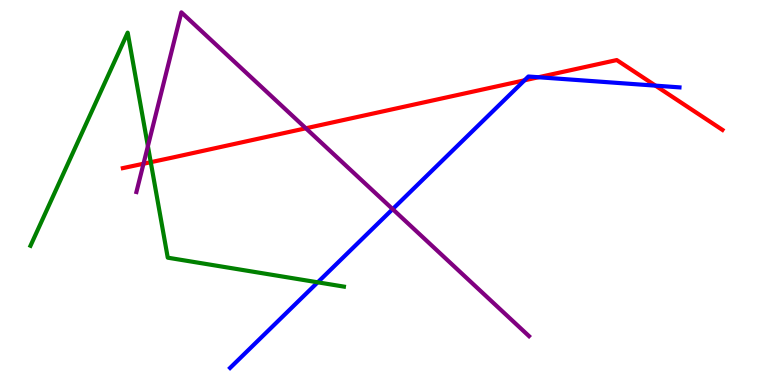[{'lines': ['blue', 'red'], 'intersections': [{'x': 6.77, 'y': 7.91}, {'x': 6.95, 'y': 7.99}, {'x': 8.46, 'y': 7.78}]}, {'lines': ['green', 'red'], 'intersections': [{'x': 1.95, 'y': 5.79}]}, {'lines': ['purple', 'red'], 'intersections': [{'x': 1.85, 'y': 5.75}, {'x': 3.95, 'y': 6.67}]}, {'lines': ['blue', 'green'], 'intersections': [{'x': 4.1, 'y': 2.67}]}, {'lines': ['blue', 'purple'], 'intersections': [{'x': 5.07, 'y': 4.57}]}, {'lines': ['green', 'purple'], 'intersections': [{'x': 1.91, 'y': 6.2}]}]